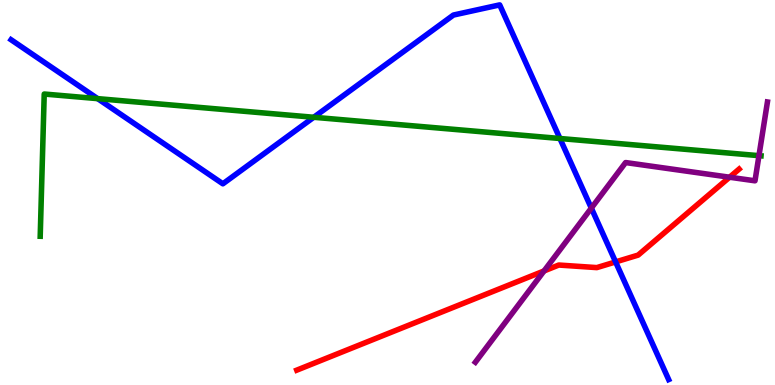[{'lines': ['blue', 'red'], 'intersections': [{'x': 7.94, 'y': 3.2}]}, {'lines': ['green', 'red'], 'intersections': []}, {'lines': ['purple', 'red'], 'intersections': [{'x': 7.02, 'y': 2.96}, {'x': 9.41, 'y': 5.4}]}, {'lines': ['blue', 'green'], 'intersections': [{'x': 1.26, 'y': 7.44}, {'x': 4.05, 'y': 6.95}, {'x': 7.23, 'y': 6.4}]}, {'lines': ['blue', 'purple'], 'intersections': [{'x': 7.63, 'y': 4.59}]}, {'lines': ['green', 'purple'], 'intersections': [{'x': 9.79, 'y': 5.96}]}]